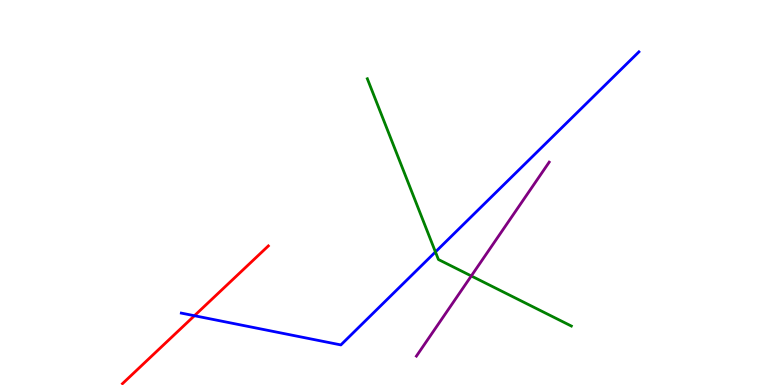[{'lines': ['blue', 'red'], 'intersections': [{'x': 2.51, 'y': 1.8}]}, {'lines': ['green', 'red'], 'intersections': []}, {'lines': ['purple', 'red'], 'intersections': []}, {'lines': ['blue', 'green'], 'intersections': [{'x': 5.62, 'y': 3.46}]}, {'lines': ['blue', 'purple'], 'intersections': []}, {'lines': ['green', 'purple'], 'intersections': [{'x': 6.08, 'y': 2.83}]}]